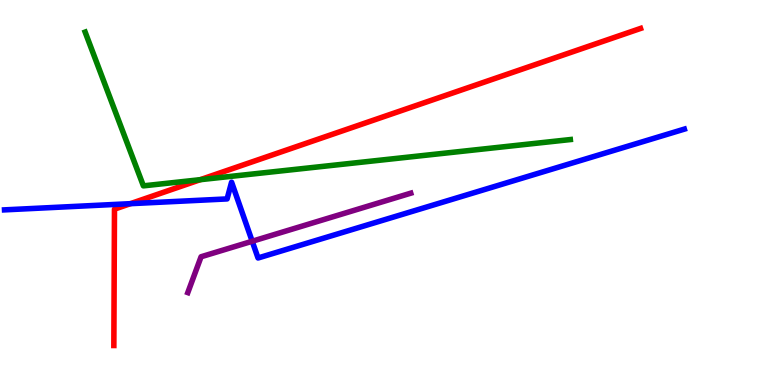[{'lines': ['blue', 'red'], 'intersections': [{'x': 1.68, 'y': 4.71}]}, {'lines': ['green', 'red'], 'intersections': [{'x': 2.58, 'y': 5.33}]}, {'lines': ['purple', 'red'], 'intersections': []}, {'lines': ['blue', 'green'], 'intersections': []}, {'lines': ['blue', 'purple'], 'intersections': [{'x': 3.25, 'y': 3.73}]}, {'lines': ['green', 'purple'], 'intersections': []}]